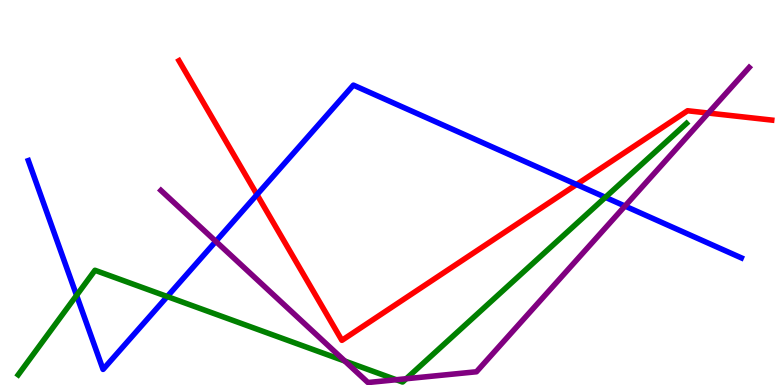[{'lines': ['blue', 'red'], 'intersections': [{'x': 3.32, 'y': 4.94}, {'x': 7.44, 'y': 5.21}]}, {'lines': ['green', 'red'], 'intersections': []}, {'lines': ['purple', 'red'], 'intersections': [{'x': 9.14, 'y': 7.06}]}, {'lines': ['blue', 'green'], 'intersections': [{'x': 0.988, 'y': 2.33}, {'x': 2.16, 'y': 2.3}, {'x': 7.81, 'y': 4.87}]}, {'lines': ['blue', 'purple'], 'intersections': [{'x': 2.78, 'y': 3.73}, {'x': 8.06, 'y': 4.65}]}, {'lines': ['green', 'purple'], 'intersections': [{'x': 4.45, 'y': 0.622}, {'x': 5.11, 'y': 0.137}, {'x': 5.24, 'y': 0.163}]}]